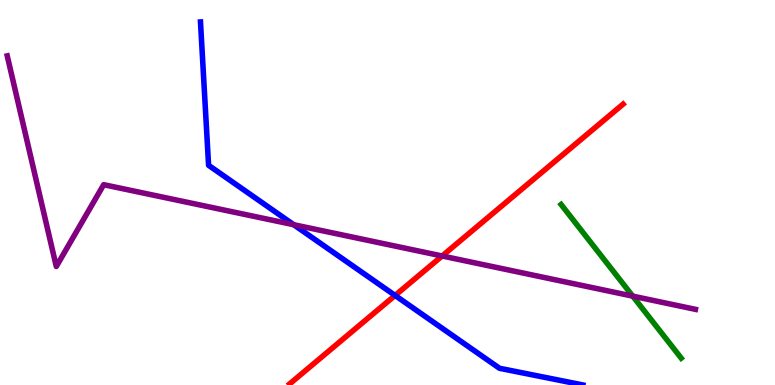[{'lines': ['blue', 'red'], 'intersections': [{'x': 5.1, 'y': 2.33}]}, {'lines': ['green', 'red'], 'intersections': []}, {'lines': ['purple', 'red'], 'intersections': [{'x': 5.7, 'y': 3.35}]}, {'lines': ['blue', 'green'], 'intersections': []}, {'lines': ['blue', 'purple'], 'intersections': [{'x': 3.79, 'y': 4.16}]}, {'lines': ['green', 'purple'], 'intersections': [{'x': 8.16, 'y': 2.31}]}]